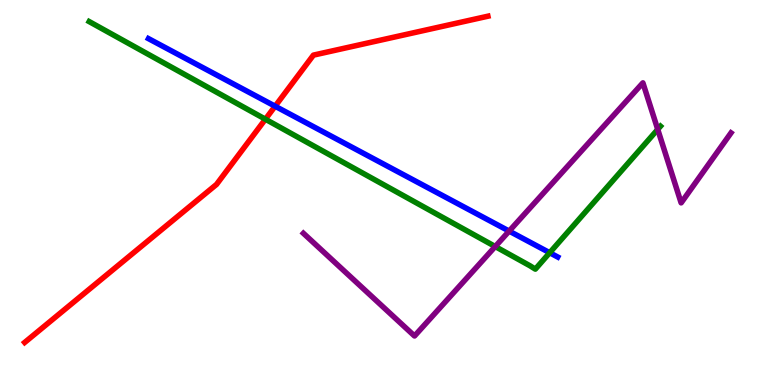[{'lines': ['blue', 'red'], 'intersections': [{'x': 3.55, 'y': 7.24}]}, {'lines': ['green', 'red'], 'intersections': [{'x': 3.42, 'y': 6.9}]}, {'lines': ['purple', 'red'], 'intersections': []}, {'lines': ['blue', 'green'], 'intersections': [{'x': 7.09, 'y': 3.44}]}, {'lines': ['blue', 'purple'], 'intersections': [{'x': 6.57, 'y': 4.0}]}, {'lines': ['green', 'purple'], 'intersections': [{'x': 6.39, 'y': 3.6}, {'x': 8.49, 'y': 6.64}]}]